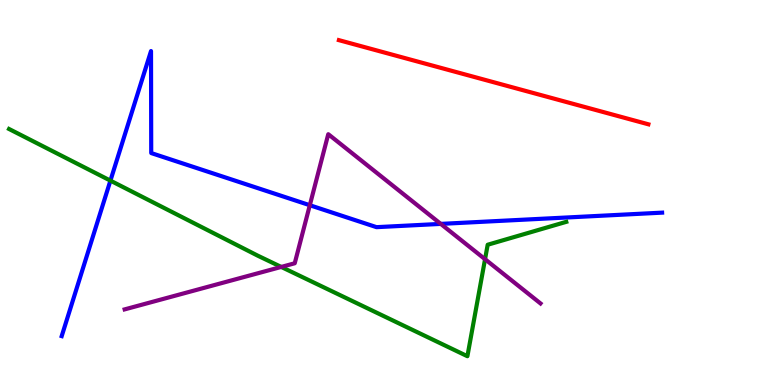[{'lines': ['blue', 'red'], 'intersections': []}, {'lines': ['green', 'red'], 'intersections': []}, {'lines': ['purple', 'red'], 'intersections': []}, {'lines': ['blue', 'green'], 'intersections': [{'x': 1.42, 'y': 5.31}]}, {'lines': ['blue', 'purple'], 'intersections': [{'x': 4.0, 'y': 4.67}, {'x': 5.69, 'y': 4.18}]}, {'lines': ['green', 'purple'], 'intersections': [{'x': 3.63, 'y': 3.07}, {'x': 6.26, 'y': 3.27}]}]